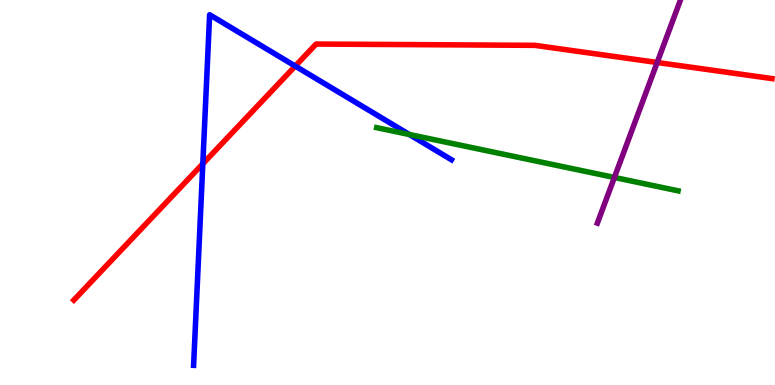[{'lines': ['blue', 'red'], 'intersections': [{'x': 2.62, 'y': 5.75}, {'x': 3.81, 'y': 8.28}]}, {'lines': ['green', 'red'], 'intersections': []}, {'lines': ['purple', 'red'], 'intersections': [{'x': 8.48, 'y': 8.38}]}, {'lines': ['blue', 'green'], 'intersections': [{'x': 5.28, 'y': 6.51}]}, {'lines': ['blue', 'purple'], 'intersections': []}, {'lines': ['green', 'purple'], 'intersections': [{'x': 7.93, 'y': 5.39}]}]